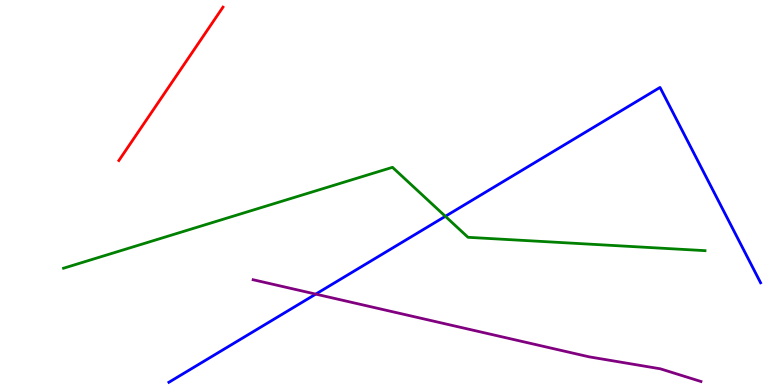[{'lines': ['blue', 'red'], 'intersections': []}, {'lines': ['green', 'red'], 'intersections': []}, {'lines': ['purple', 'red'], 'intersections': []}, {'lines': ['blue', 'green'], 'intersections': [{'x': 5.75, 'y': 4.38}]}, {'lines': ['blue', 'purple'], 'intersections': [{'x': 4.07, 'y': 2.36}]}, {'lines': ['green', 'purple'], 'intersections': []}]